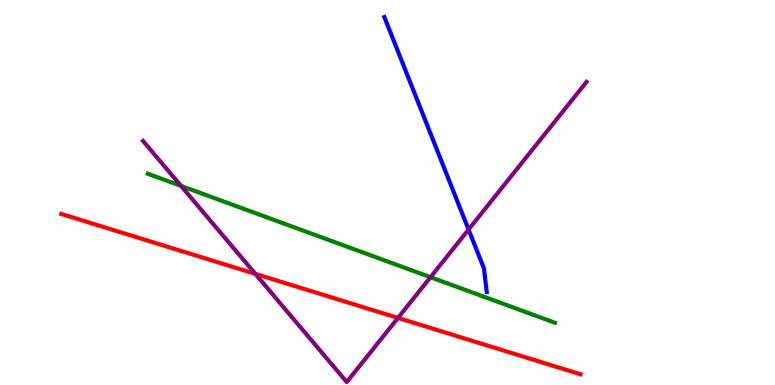[{'lines': ['blue', 'red'], 'intersections': []}, {'lines': ['green', 'red'], 'intersections': []}, {'lines': ['purple', 'red'], 'intersections': [{'x': 3.29, 'y': 2.89}, {'x': 5.14, 'y': 1.74}]}, {'lines': ['blue', 'green'], 'intersections': []}, {'lines': ['blue', 'purple'], 'intersections': [{'x': 6.05, 'y': 4.04}]}, {'lines': ['green', 'purple'], 'intersections': [{'x': 2.34, 'y': 5.17}, {'x': 5.55, 'y': 2.8}]}]